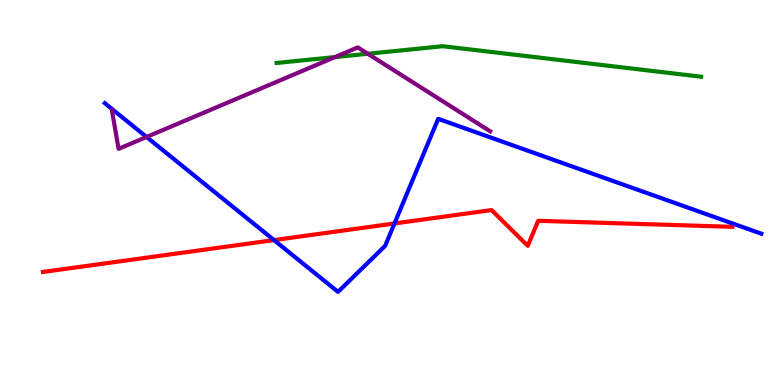[{'lines': ['blue', 'red'], 'intersections': [{'x': 3.54, 'y': 3.76}, {'x': 5.09, 'y': 4.2}]}, {'lines': ['green', 'red'], 'intersections': []}, {'lines': ['purple', 'red'], 'intersections': []}, {'lines': ['blue', 'green'], 'intersections': []}, {'lines': ['blue', 'purple'], 'intersections': [{'x': 1.89, 'y': 6.44}]}, {'lines': ['green', 'purple'], 'intersections': [{'x': 4.32, 'y': 8.52}, {'x': 4.75, 'y': 8.6}]}]